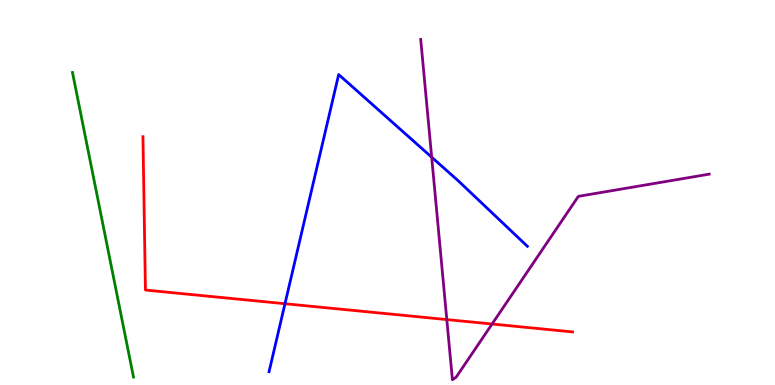[{'lines': ['blue', 'red'], 'intersections': [{'x': 3.68, 'y': 2.11}]}, {'lines': ['green', 'red'], 'intersections': []}, {'lines': ['purple', 'red'], 'intersections': [{'x': 5.77, 'y': 1.7}, {'x': 6.35, 'y': 1.58}]}, {'lines': ['blue', 'green'], 'intersections': []}, {'lines': ['blue', 'purple'], 'intersections': [{'x': 5.57, 'y': 5.92}]}, {'lines': ['green', 'purple'], 'intersections': []}]